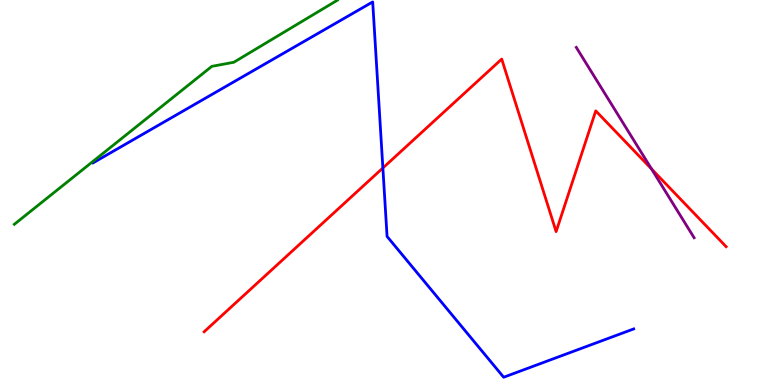[{'lines': ['blue', 'red'], 'intersections': [{'x': 4.94, 'y': 5.64}]}, {'lines': ['green', 'red'], 'intersections': []}, {'lines': ['purple', 'red'], 'intersections': [{'x': 8.41, 'y': 5.61}]}, {'lines': ['blue', 'green'], 'intersections': []}, {'lines': ['blue', 'purple'], 'intersections': []}, {'lines': ['green', 'purple'], 'intersections': []}]